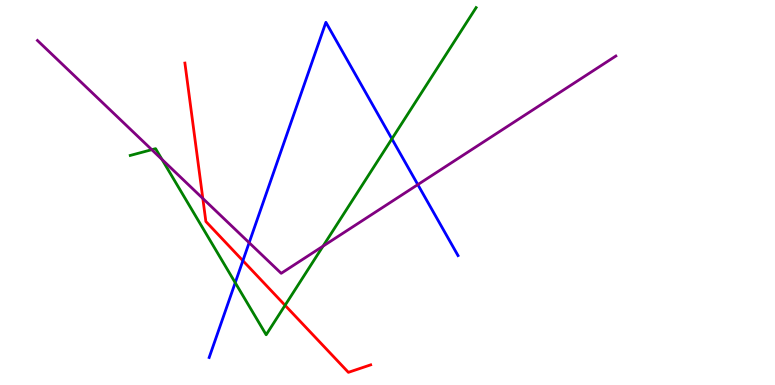[{'lines': ['blue', 'red'], 'intersections': [{'x': 3.13, 'y': 3.23}]}, {'lines': ['green', 'red'], 'intersections': [{'x': 3.68, 'y': 2.07}]}, {'lines': ['purple', 'red'], 'intersections': [{'x': 2.62, 'y': 4.85}]}, {'lines': ['blue', 'green'], 'intersections': [{'x': 3.04, 'y': 2.66}, {'x': 5.06, 'y': 6.39}]}, {'lines': ['blue', 'purple'], 'intersections': [{'x': 3.21, 'y': 3.7}, {'x': 5.39, 'y': 5.2}]}, {'lines': ['green', 'purple'], 'intersections': [{'x': 1.96, 'y': 6.11}, {'x': 2.09, 'y': 5.86}, {'x': 4.17, 'y': 3.61}]}]